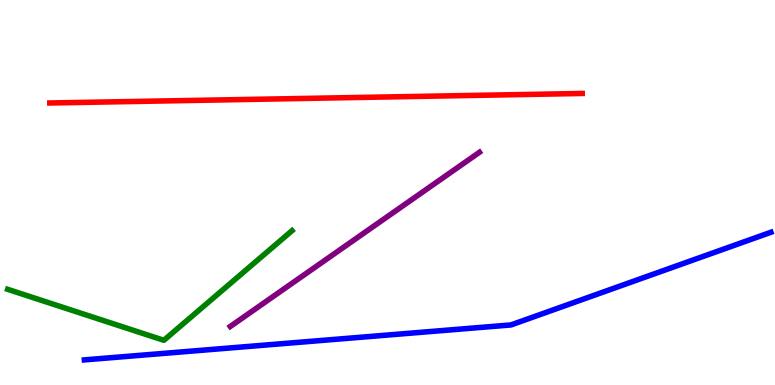[{'lines': ['blue', 'red'], 'intersections': []}, {'lines': ['green', 'red'], 'intersections': []}, {'lines': ['purple', 'red'], 'intersections': []}, {'lines': ['blue', 'green'], 'intersections': []}, {'lines': ['blue', 'purple'], 'intersections': []}, {'lines': ['green', 'purple'], 'intersections': []}]